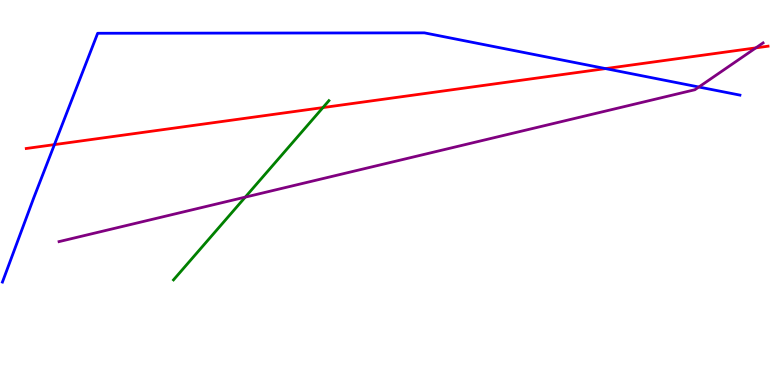[{'lines': ['blue', 'red'], 'intersections': [{'x': 0.702, 'y': 6.24}, {'x': 7.81, 'y': 8.22}]}, {'lines': ['green', 'red'], 'intersections': [{'x': 4.17, 'y': 7.21}]}, {'lines': ['purple', 'red'], 'intersections': [{'x': 9.75, 'y': 8.76}]}, {'lines': ['blue', 'green'], 'intersections': []}, {'lines': ['blue', 'purple'], 'intersections': [{'x': 9.02, 'y': 7.74}]}, {'lines': ['green', 'purple'], 'intersections': [{'x': 3.16, 'y': 4.88}]}]